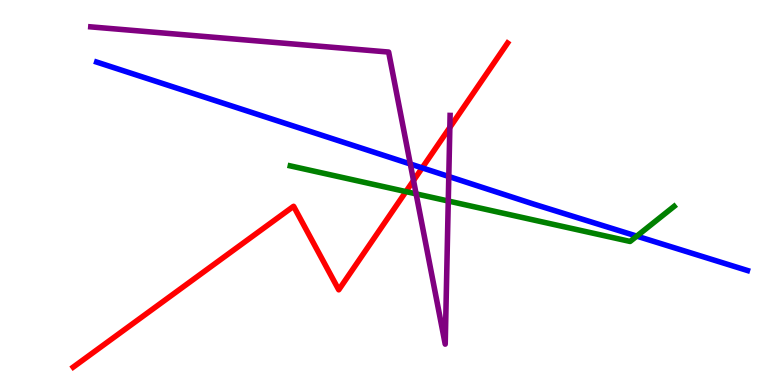[{'lines': ['blue', 'red'], 'intersections': [{'x': 5.45, 'y': 5.64}]}, {'lines': ['green', 'red'], 'intersections': [{'x': 5.24, 'y': 5.02}]}, {'lines': ['purple', 'red'], 'intersections': [{'x': 5.34, 'y': 5.31}, {'x': 5.8, 'y': 6.69}]}, {'lines': ['blue', 'green'], 'intersections': [{'x': 8.22, 'y': 3.87}]}, {'lines': ['blue', 'purple'], 'intersections': [{'x': 5.29, 'y': 5.74}, {'x': 5.79, 'y': 5.42}]}, {'lines': ['green', 'purple'], 'intersections': [{'x': 5.37, 'y': 4.96}, {'x': 5.78, 'y': 4.78}]}]